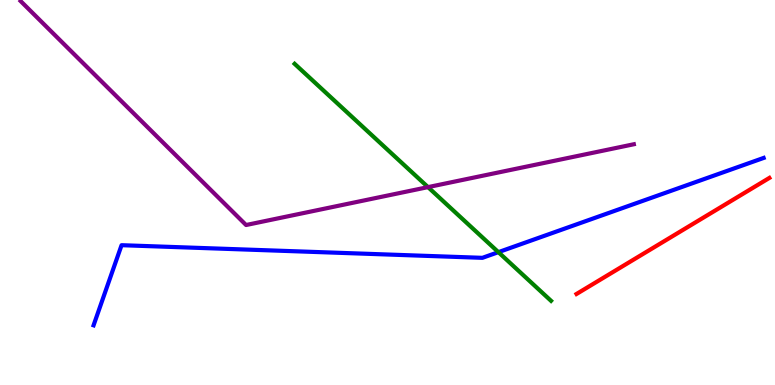[{'lines': ['blue', 'red'], 'intersections': []}, {'lines': ['green', 'red'], 'intersections': []}, {'lines': ['purple', 'red'], 'intersections': []}, {'lines': ['blue', 'green'], 'intersections': [{'x': 6.43, 'y': 3.45}]}, {'lines': ['blue', 'purple'], 'intersections': []}, {'lines': ['green', 'purple'], 'intersections': [{'x': 5.52, 'y': 5.14}]}]